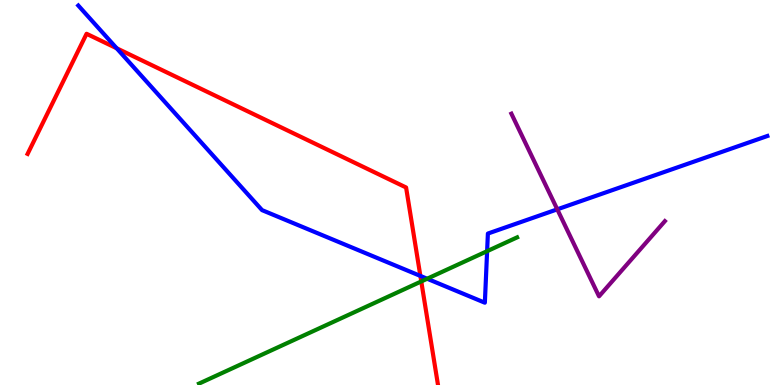[{'lines': ['blue', 'red'], 'intersections': [{'x': 1.51, 'y': 8.75}, {'x': 5.42, 'y': 2.83}]}, {'lines': ['green', 'red'], 'intersections': [{'x': 5.44, 'y': 2.69}]}, {'lines': ['purple', 'red'], 'intersections': []}, {'lines': ['blue', 'green'], 'intersections': [{'x': 5.51, 'y': 2.76}, {'x': 6.29, 'y': 3.48}]}, {'lines': ['blue', 'purple'], 'intersections': [{'x': 7.19, 'y': 4.56}]}, {'lines': ['green', 'purple'], 'intersections': []}]